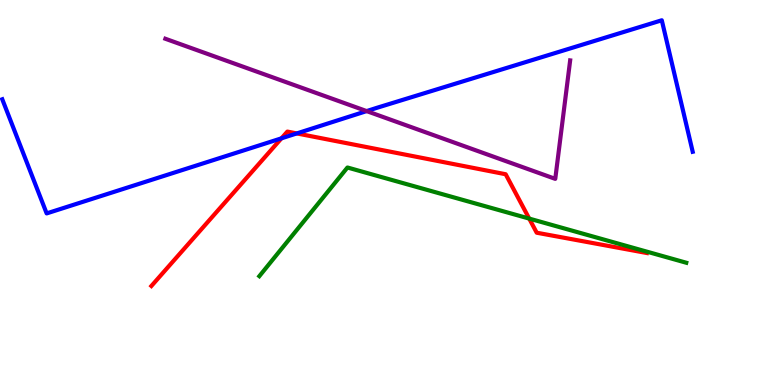[{'lines': ['blue', 'red'], 'intersections': [{'x': 3.63, 'y': 6.41}, {'x': 3.83, 'y': 6.53}]}, {'lines': ['green', 'red'], 'intersections': [{'x': 6.83, 'y': 4.32}]}, {'lines': ['purple', 'red'], 'intersections': []}, {'lines': ['blue', 'green'], 'intersections': []}, {'lines': ['blue', 'purple'], 'intersections': [{'x': 4.73, 'y': 7.11}]}, {'lines': ['green', 'purple'], 'intersections': []}]